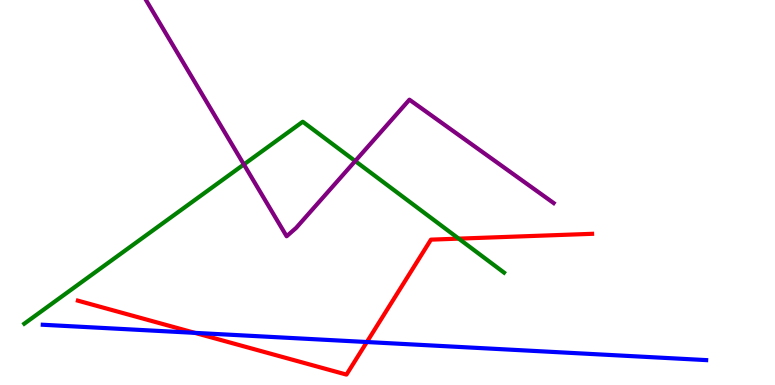[{'lines': ['blue', 'red'], 'intersections': [{'x': 2.51, 'y': 1.35}, {'x': 4.73, 'y': 1.12}]}, {'lines': ['green', 'red'], 'intersections': [{'x': 5.92, 'y': 3.8}]}, {'lines': ['purple', 'red'], 'intersections': []}, {'lines': ['blue', 'green'], 'intersections': []}, {'lines': ['blue', 'purple'], 'intersections': []}, {'lines': ['green', 'purple'], 'intersections': [{'x': 3.15, 'y': 5.73}, {'x': 4.58, 'y': 5.82}]}]